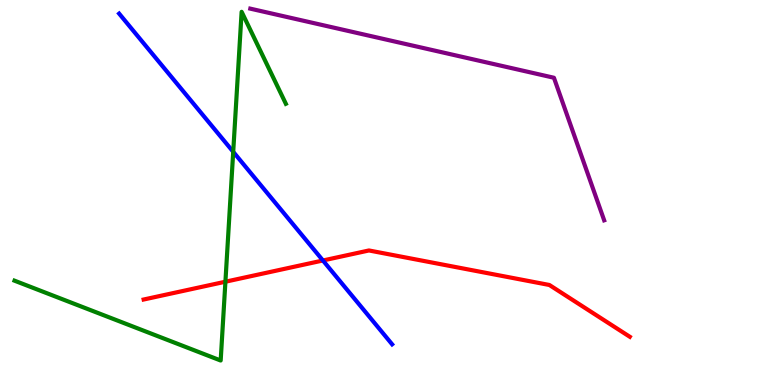[{'lines': ['blue', 'red'], 'intersections': [{'x': 4.17, 'y': 3.23}]}, {'lines': ['green', 'red'], 'intersections': [{'x': 2.91, 'y': 2.68}]}, {'lines': ['purple', 'red'], 'intersections': []}, {'lines': ['blue', 'green'], 'intersections': [{'x': 3.01, 'y': 6.06}]}, {'lines': ['blue', 'purple'], 'intersections': []}, {'lines': ['green', 'purple'], 'intersections': []}]